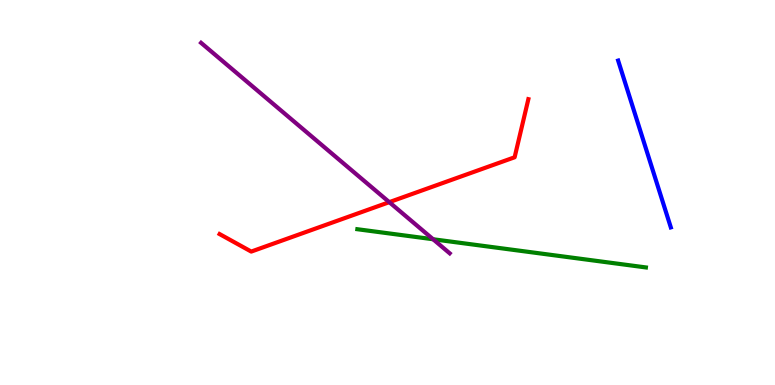[{'lines': ['blue', 'red'], 'intersections': []}, {'lines': ['green', 'red'], 'intersections': []}, {'lines': ['purple', 'red'], 'intersections': [{'x': 5.02, 'y': 4.75}]}, {'lines': ['blue', 'green'], 'intersections': []}, {'lines': ['blue', 'purple'], 'intersections': []}, {'lines': ['green', 'purple'], 'intersections': [{'x': 5.59, 'y': 3.79}]}]